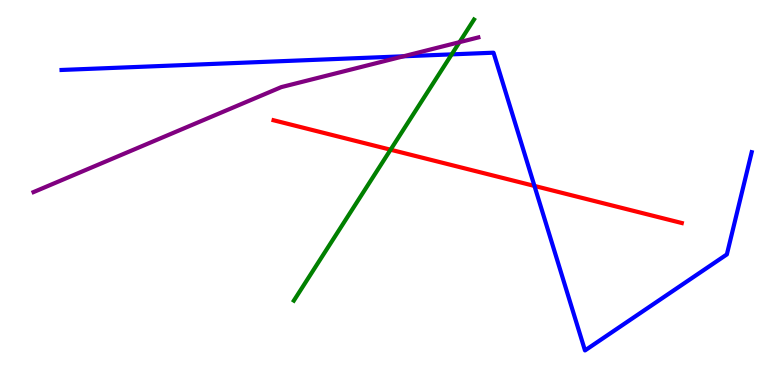[{'lines': ['blue', 'red'], 'intersections': [{'x': 6.9, 'y': 5.17}]}, {'lines': ['green', 'red'], 'intersections': [{'x': 5.04, 'y': 6.11}]}, {'lines': ['purple', 'red'], 'intersections': []}, {'lines': ['blue', 'green'], 'intersections': [{'x': 5.83, 'y': 8.59}]}, {'lines': ['blue', 'purple'], 'intersections': [{'x': 5.21, 'y': 8.54}]}, {'lines': ['green', 'purple'], 'intersections': [{'x': 5.93, 'y': 8.9}]}]